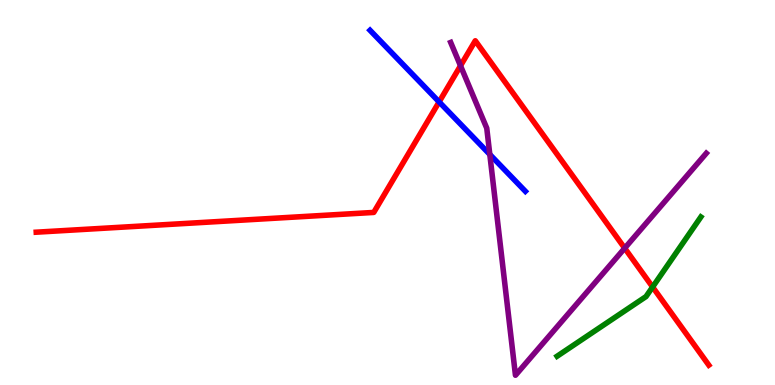[{'lines': ['blue', 'red'], 'intersections': [{'x': 5.67, 'y': 7.35}]}, {'lines': ['green', 'red'], 'intersections': [{'x': 8.42, 'y': 2.55}]}, {'lines': ['purple', 'red'], 'intersections': [{'x': 5.94, 'y': 8.29}, {'x': 8.06, 'y': 3.55}]}, {'lines': ['blue', 'green'], 'intersections': []}, {'lines': ['blue', 'purple'], 'intersections': [{'x': 6.32, 'y': 5.99}]}, {'lines': ['green', 'purple'], 'intersections': []}]